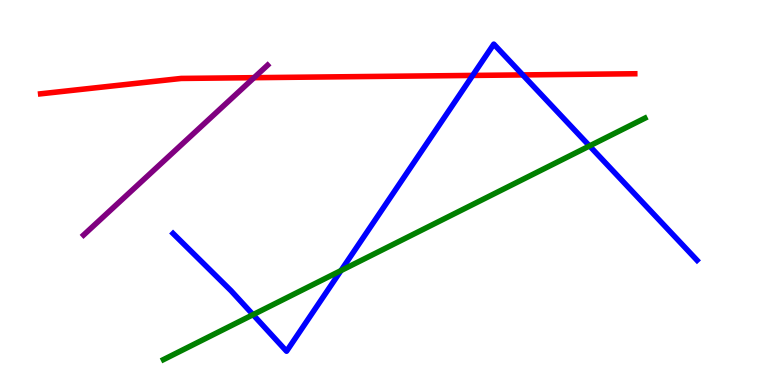[{'lines': ['blue', 'red'], 'intersections': [{'x': 6.1, 'y': 8.04}, {'x': 6.74, 'y': 8.05}]}, {'lines': ['green', 'red'], 'intersections': []}, {'lines': ['purple', 'red'], 'intersections': [{'x': 3.28, 'y': 7.98}]}, {'lines': ['blue', 'green'], 'intersections': [{'x': 3.26, 'y': 1.83}, {'x': 4.4, 'y': 2.97}, {'x': 7.61, 'y': 6.21}]}, {'lines': ['blue', 'purple'], 'intersections': []}, {'lines': ['green', 'purple'], 'intersections': []}]